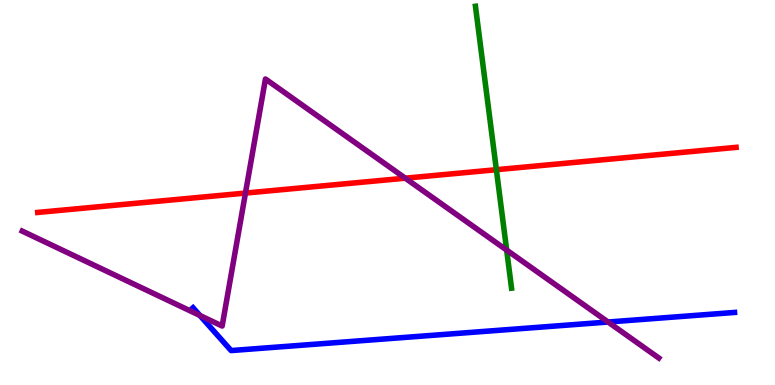[{'lines': ['blue', 'red'], 'intersections': []}, {'lines': ['green', 'red'], 'intersections': [{'x': 6.4, 'y': 5.59}]}, {'lines': ['purple', 'red'], 'intersections': [{'x': 3.17, 'y': 4.98}, {'x': 5.23, 'y': 5.37}]}, {'lines': ['blue', 'green'], 'intersections': []}, {'lines': ['blue', 'purple'], 'intersections': [{'x': 2.58, 'y': 1.81}, {'x': 7.85, 'y': 1.64}]}, {'lines': ['green', 'purple'], 'intersections': [{'x': 6.54, 'y': 3.5}]}]